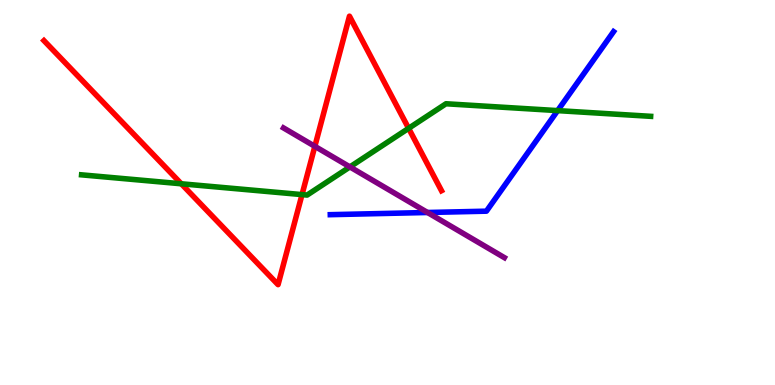[{'lines': ['blue', 'red'], 'intersections': []}, {'lines': ['green', 'red'], 'intersections': [{'x': 2.34, 'y': 5.23}, {'x': 3.9, 'y': 4.95}, {'x': 5.27, 'y': 6.67}]}, {'lines': ['purple', 'red'], 'intersections': [{'x': 4.06, 'y': 6.2}]}, {'lines': ['blue', 'green'], 'intersections': [{'x': 7.2, 'y': 7.13}]}, {'lines': ['blue', 'purple'], 'intersections': [{'x': 5.52, 'y': 4.48}]}, {'lines': ['green', 'purple'], 'intersections': [{'x': 4.51, 'y': 5.66}]}]